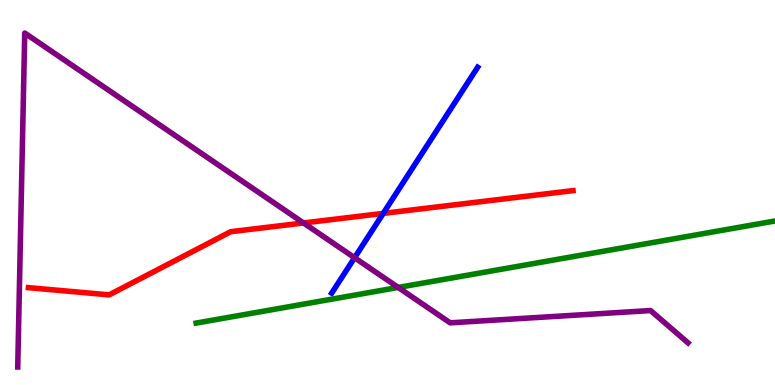[{'lines': ['blue', 'red'], 'intersections': [{'x': 4.94, 'y': 4.46}]}, {'lines': ['green', 'red'], 'intersections': []}, {'lines': ['purple', 'red'], 'intersections': [{'x': 3.92, 'y': 4.21}]}, {'lines': ['blue', 'green'], 'intersections': []}, {'lines': ['blue', 'purple'], 'intersections': [{'x': 4.58, 'y': 3.31}]}, {'lines': ['green', 'purple'], 'intersections': [{'x': 5.14, 'y': 2.53}]}]